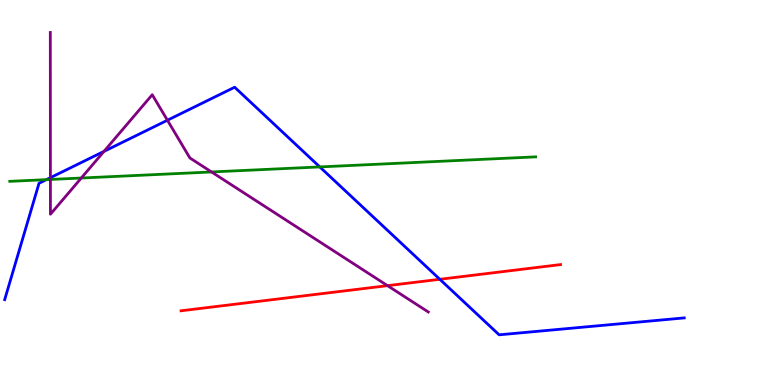[{'lines': ['blue', 'red'], 'intersections': [{'x': 5.68, 'y': 2.75}]}, {'lines': ['green', 'red'], 'intersections': []}, {'lines': ['purple', 'red'], 'intersections': [{'x': 5.0, 'y': 2.58}]}, {'lines': ['blue', 'green'], 'intersections': [{'x': 0.599, 'y': 5.33}, {'x': 4.13, 'y': 5.66}]}, {'lines': ['blue', 'purple'], 'intersections': [{'x': 0.65, 'y': 5.38}, {'x': 1.34, 'y': 6.07}, {'x': 2.16, 'y': 6.88}]}, {'lines': ['green', 'purple'], 'intersections': [{'x': 0.65, 'y': 5.34}, {'x': 1.05, 'y': 5.38}, {'x': 2.73, 'y': 5.53}]}]